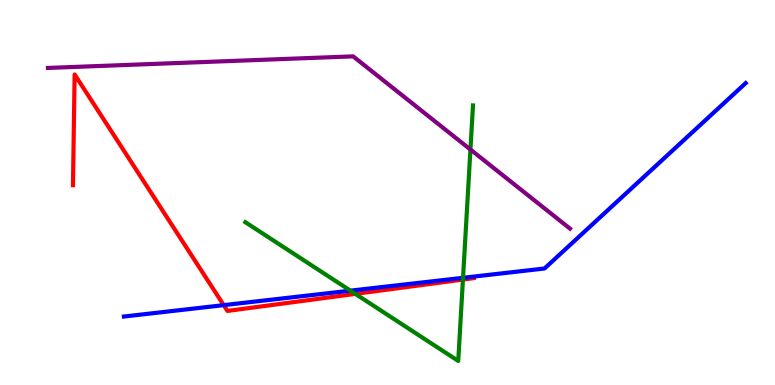[{'lines': ['blue', 'red'], 'intersections': [{'x': 2.89, 'y': 2.07}]}, {'lines': ['green', 'red'], 'intersections': [{'x': 4.59, 'y': 2.37}, {'x': 5.97, 'y': 2.74}]}, {'lines': ['purple', 'red'], 'intersections': []}, {'lines': ['blue', 'green'], 'intersections': [{'x': 4.52, 'y': 2.45}, {'x': 5.97, 'y': 2.78}]}, {'lines': ['blue', 'purple'], 'intersections': []}, {'lines': ['green', 'purple'], 'intersections': [{'x': 6.07, 'y': 6.12}]}]